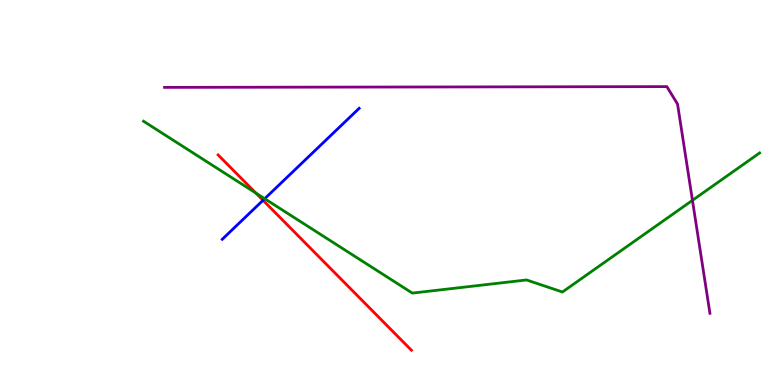[{'lines': ['blue', 'red'], 'intersections': [{'x': 3.39, 'y': 4.8}]}, {'lines': ['green', 'red'], 'intersections': [{'x': 3.3, 'y': 4.99}]}, {'lines': ['purple', 'red'], 'intersections': []}, {'lines': ['blue', 'green'], 'intersections': [{'x': 3.42, 'y': 4.84}]}, {'lines': ['blue', 'purple'], 'intersections': []}, {'lines': ['green', 'purple'], 'intersections': [{'x': 8.93, 'y': 4.8}]}]